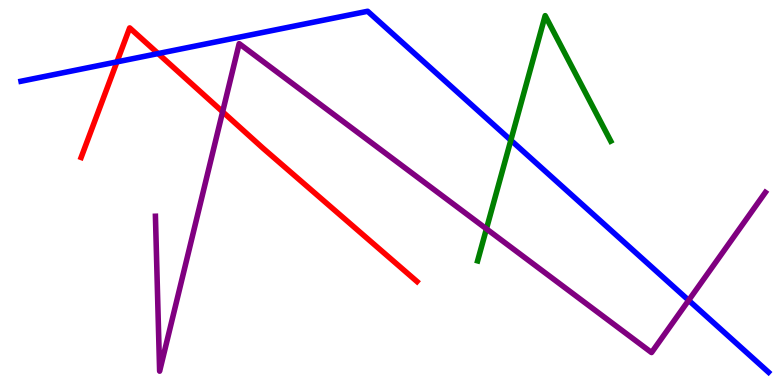[{'lines': ['blue', 'red'], 'intersections': [{'x': 1.51, 'y': 8.39}, {'x': 2.04, 'y': 8.61}]}, {'lines': ['green', 'red'], 'intersections': []}, {'lines': ['purple', 'red'], 'intersections': [{'x': 2.87, 'y': 7.1}]}, {'lines': ['blue', 'green'], 'intersections': [{'x': 6.59, 'y': 6.36}]}, {'lines': ['blue', 'purple'], 'intersections': [{'x': 8.89, 'y': 2.2}]}, {'lines': ['green', 'purple'], 'intersections': [{'x': 6.28, 'y': 4.06}]}]